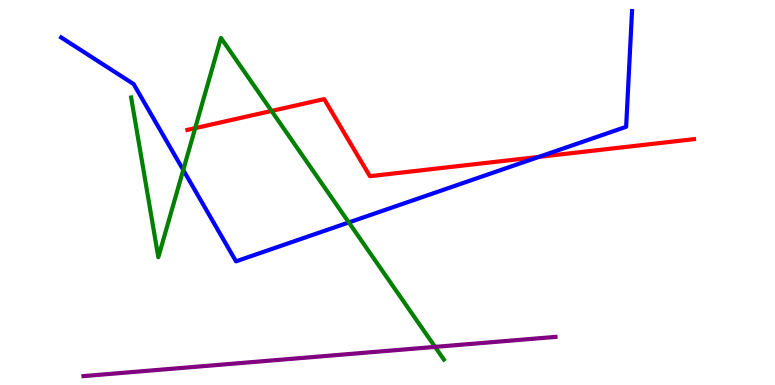[{'lines': ['blue', 'red'], 'intersections': [{'x': 6.95, 'y': 5.93}]}, {'lines': ['green', 'red'], 'intersections': [{'x': 2.52, 'y': 6.67}, {'x': 3.5, 'y': 7.12}]}, {'lines': ['purple', 'red'], 'intersections': []}, {'lines': ['blue', 'green'], 'intersections': [{'x': 2.36, 'y': 5.59}, {'x': 4.5, 'y': 4.22}]}, {'lines': ['blue', 'purple'], 'intersections': []}, {'lines': ['green', 'purple'], 'intersections': [{'x': 5.61, 'y': 0.99}]}]